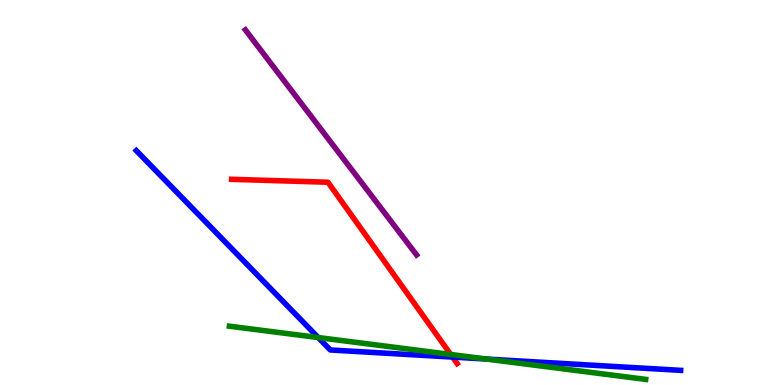[{'lines': ['blue', 'red'], 'intersections': [{'x': 5.84, 'y': 0.725}]}, {'lines': ['green', 'red'], 'intersections': [{'x': 5.82, 'y': 0.793}]}, {'lines': ['purple', 'red'], 'intersections': []}, {'lines': ['blue', 'green'], 'intersections': [{'x': 4.11, 'y': 1.23}, {'x': 6.28, 'y': 0.674}]}, {'lines': ['blue', 'purple'], 'intersections': []}, {'lines': ['green', 'purple'], 'intersections': []}]